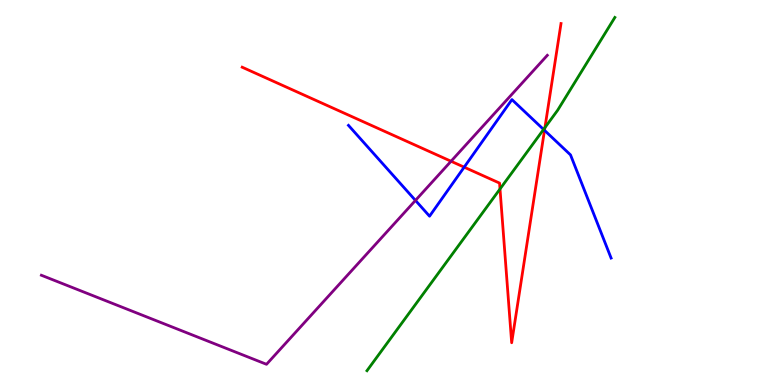[{'lines': ['blue', 'red'], 'intersections': [{'x': 5.99, 'y': 5.66}, {'x': 7.03, 'y': 6.61}]}, {'lines': ['green', 'red'], 'intersections': [{'x': 6.45, 'y': 5.09}, {'x': 7.03, 'y': 6.69}]}, {'lines': ['purple', 'red'], 'intersections': [{'x': 5.82, 'y': 5.81}]}, {'lines': ['blue', 'green'], 'intersections': [{'x': 7.01, 'y': 6.64}]}, {'lines': ['blue', 'purple'], 'intersections': [{'x': 5.36, 'y': 4.79}]}, {'lines': ['green', 'purple'], 'intersections': []}]